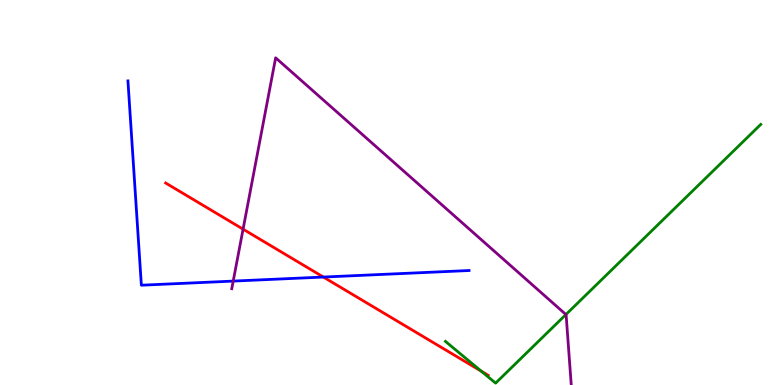[{'lines': ['blue', 'red'], 'intersections': [{'x': 4.17, 'y': 2.8}]}, {'lines': ['green', 'red'], 'intersections': [{'x': 6.21, 'y': 0.359}]}, {'lines': ['purple', 'red'], 'intersections': [{'x': 3.14, 'y': 4.05}]}, {'lines': ['blue', 'green'], 'intersections': []}, {'lines': ['blue', 'purple'], 'intersections': [{'x': 3.01, 'y': 2.7}]}, {'lines': ['green', 'purple'], 'intersections': [{'x': 7.3, 'y': 1.83}]}]